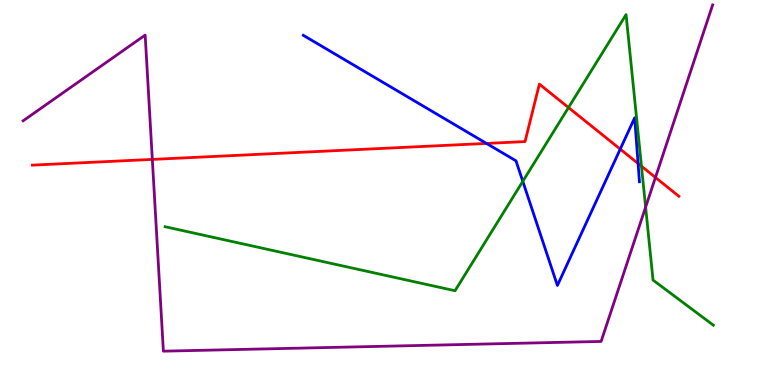[{'lines': ['blue', 'red'], 'intersections': [{'x': 6.28, 'y': 6.27}, {'x': 8.0, 'y': 6.13}, {'x': 8.23, 'y': 5.75}]}, {'lines': ['green', 'red'], 'intersections': [{'x': 7.34, 'y': 7.21}, {'x': 8.28, 'y': 5.68}]}, {'lines': ['purple', 'red'], 'intersections': [{'x': 1.97, 'y': 5.86}, {'x': 8.46, 'y': 5.39}]}, {'lines': ['blue', 'green'], 'intersections': [{'x': 6.75, 'y': 5.29}]}, {'lines': ['blue', 'purple'], 'intersections': []}, {'lines': ['green', 'purple'], 'intersections': [{'x': 8.33, 'y': 4.62}]}]